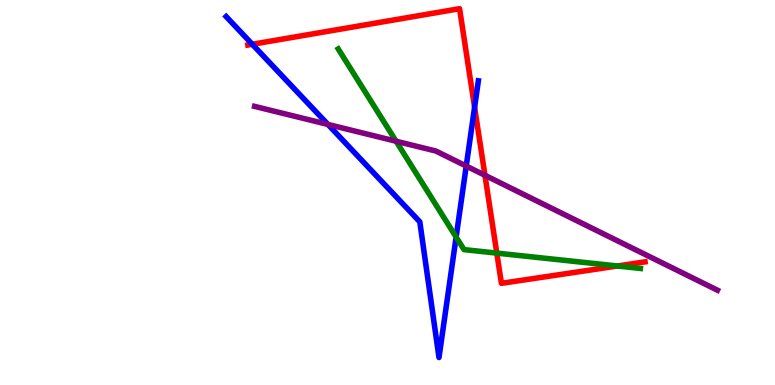[{'lines': ['blue', 'red'], 'intersections': [{'x': 3.26, 'y': 8.85}, {'x': 6.12, 'y': 7.21}]}, {'lines': ['green', 'red'], 'intersections': [{'x': 6.41, 'y': 3.43}, {'x': 7.97, 'y': 3.09}]}, {'lines': ['purple', 'red'], 'intersections': [{'x': 6.26, 'y': 5.45}]}, {'lines': ['blue', 'green'], 'intersections': [{'x': 5.89, 'y': 3.84}]}, {'lines': ['blue', 'purple'], 'intersections': [{'x': 4.23, 'y': 6.77}, {'x': 6.02, 'y': 5.69}]}, {'lines': ['green', 'purple'], 'intersections': [{'x': 5.11, 'y': 6.33}]}]